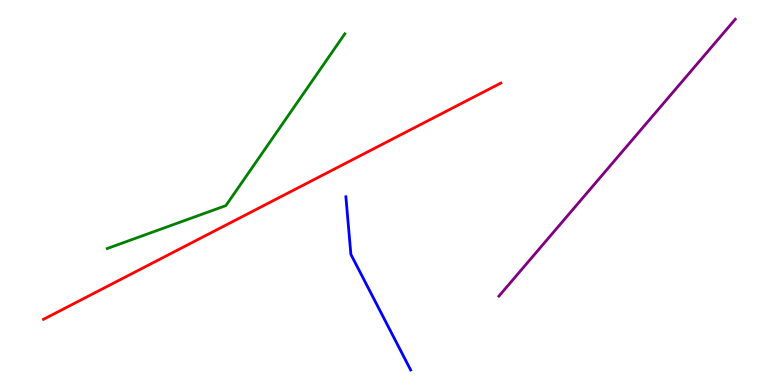[{'lines': ['blue', 'red'], 'intersections': []}, {'lines': ['green', 'red'], 'intersections': []}, {'lines': ['purple', 'red'], 'intersections': []}, {'lines': ['blue', 'green'], 'intersections': []}, {'lines': ['blue', 'purple'], 'intersections': []}, {'lines': ['green', 'purple'], 'intersections': []}]